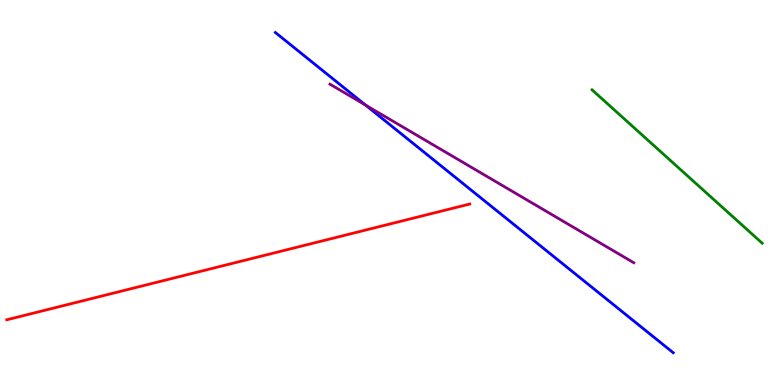[{'lines': ['blue', 'red'], 'intersections': []}, {'lines': ['green', 'red'], 'intersections': []}, {'lines': ['purple', 'red'], 'intersections': []}, {'lines': ['blue', 'green'], 'intersections': []}, {'lines': ['blue', 'purple'], 'intersections': [{'x': 4.72, 'y': 7.27}]}, {'lines': ['green', 'purple'], 'intersections': []}]